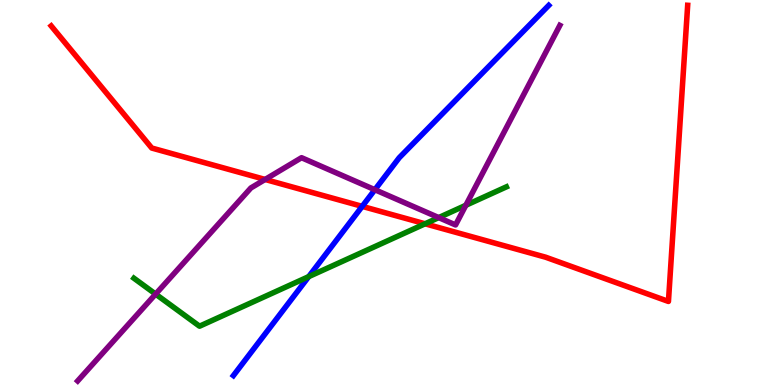[{'lines': ['blue', 'red'], 'intersections': [{'x': 4.67, 'y': 4.64}]}, {'lines': ['green', 'red'], 'intersections': [{'x': 5.48, 'y': 4.19}]}, {'lines': ['purple', 'red'], 'intersections': [{'x': 3.42, 'y': 5.34}]}, {'lines': ['blue', 'green'], 'intersections': [{'x': 3.98, 'y': 2.82}]}, {'lines': ['blue', 'purple'], 'intersections': [{'x': 4.84, 'y': 5.07}]}, {'lines': ['green', 'purple'], 'intersections': [{'x': 2.01, 'y': 2.36}, {'x': 5.66, 'y': 4.35}, {'x': 6.01, 'y': 4.67}]}]